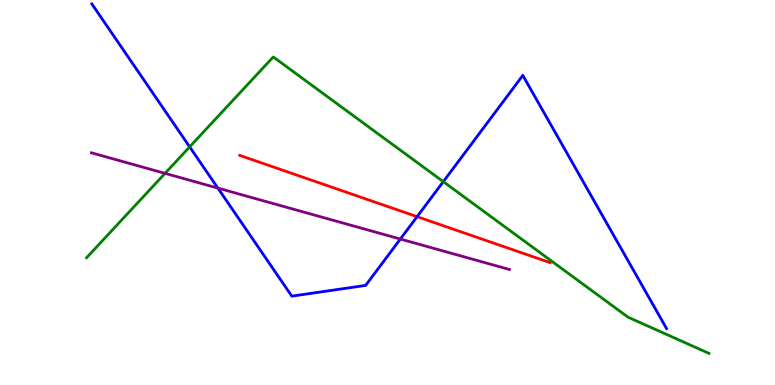[{'lines': ['blue', 'red'], 'intersections': [{'x': 5.38, 'y': 4.37}]}, {'lines': ['green', 'red'], 'intersections': []}, {'lines': ['purple', 'red'], 'intersections': []}, {'lines': ['blue', 'green'], 'intersections': [{'x': 2.45, 'y': 6.19}, {'x': 5.72, 'y': 5.28}]}, {'lines': ['blue', 'purple'], 'intersections': [{'x': 2.81, 'y': 5.11}, {'x': 5.17, 'y': 3.79}]}, {'lines': ['green', 'purple'], 'intersections': [{'x': 2.13, 'y': 5.5}]}]